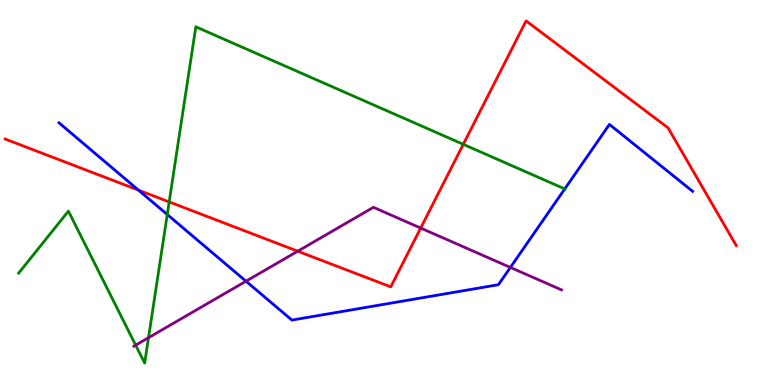[{'lines': ['blue', 'red'], 'intersections': [{'x': 1.79, 'y': 5.06}]}, {'lines': ['green', 'red'], 'intersections': [{'x': 2.18, 'y': 4.76}, {'x': 5.98, 'y': 6.25}]}, {'lines': ['purple', 'red'], 'intersections': [{'x': 3.84, 'y': 3.48}, {'x': 5.43, 'y': 4.08}]}, {'lines': ['blue', 'green'], 'intersections': [{'x': 2.16, 'y': 4.43}, {'x': 7.29, 'y': 5.09}]}, {'lines': ['blue', 'purple'], 'intersections': [{'x': 3.17, 'y': 2.7}, {'x': 6.59, 'y': 3.05}]}, {'lines': ['green', 'purple'], 'intersections': [{'x': 1.75, 'y': 1.04}, {'x': 1.92, 'y': 1.23}]}]